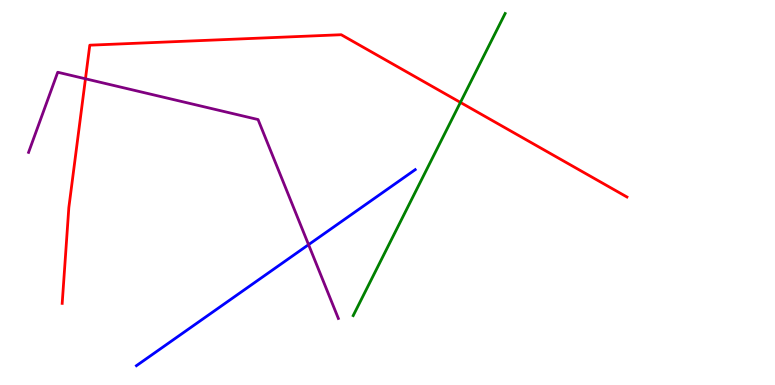[{'lines': ['blue', 'red'], 'intersections': []}, {'lines': ['green', 'red'], 'intersections': [{'x': 5.94, 'y': 7.34}]}, {'lines': ['purple', 'red'], 'intersections': [{'x': 1.1, 'y': 7.95}]}, {'lines': ['blue', 'green'], 'intersections': []}, {'lines': ['blue', 'purple'], 'intersections': [{'x': 3.98, 'y': 3.65}]}, {'lines': ['green', 'purple'], 'intersections': []}]